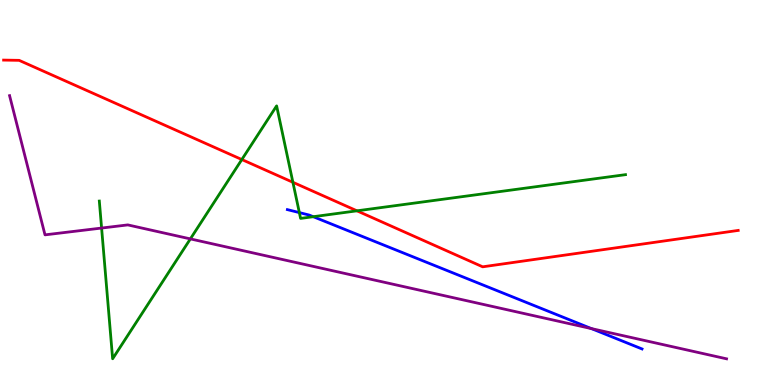[{'lines': ['blue', 'red'], 'intersections': []}, {'lines': ['green', 'red'], 'intersections': [{'x': 3.12, 'y': 5.86}, {'x': 3.78, 'y': 5.27}, {'x': 4.61, 'y': 4.52}]}, {'lines': ['purple', 'red'], 'intersections': []}, {'lines': ['blue', 'green'], 'intersections': [{'x': 3.86, 'y': 4.48}, {'x': 4.04, 'y': 4.37}]}, {'lines': ['blue', 'purple'], 'intersections': [{'x': 7.63, 'y': 1.47}]}, {'lines': ['green', 'purple'], 'intersections': [{'x': 1.31, 'y': 4.08}, {'x': 2.46, 'y': 3.79}]}]